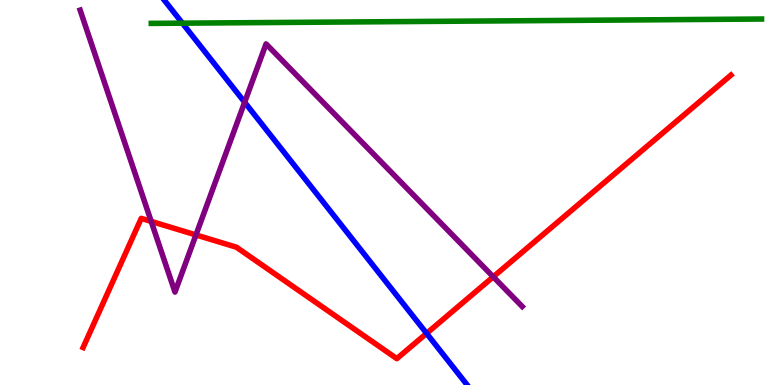[{'lines': ['blue', 'red'], 'intersections': [{'x': 5.5, 'y': 1.34}]}, {'lines': ['green', 'red'], 'intersections': []}, {'lines': ['purple', 'red'], 'intersections': [{'x': 1.95, 'y': 4.25}, {'x': 2.53, 'y': 3.9}, {'x': 6.36, 'y': 2.81}]}, {'lines': ['blue', 'green'], 'intersections': [{'x': 2.35, 'y': 9.4}]}, {'lines': ['blue', 'purple'], 'intersections': [{'x': 3.16, 'y': 7.34}]}, {'lines': ['green', 'purple'], 'intersections': []}]